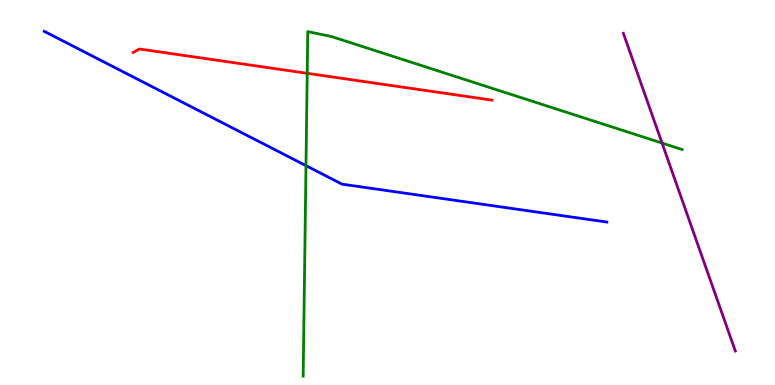[{'lines': ['blue', 'red'], 'intersections': []}, {'lines': ['green', 'red'], 'intersections': [{'x': 3.96, 'y': 8.1}]}, {'lines': ['purple', 'red'], 'intersections': []}, {'lines': ['blue', 'green'], 'intersections': [{'x': 3.95, 'y': 5.7}]}, {'lines': ['blue', 'purple'], 'intersections': []}, {'lines': ['green', 'purple'], 'intersections': [{'x': 8.54, 'y': 6.28}]}]